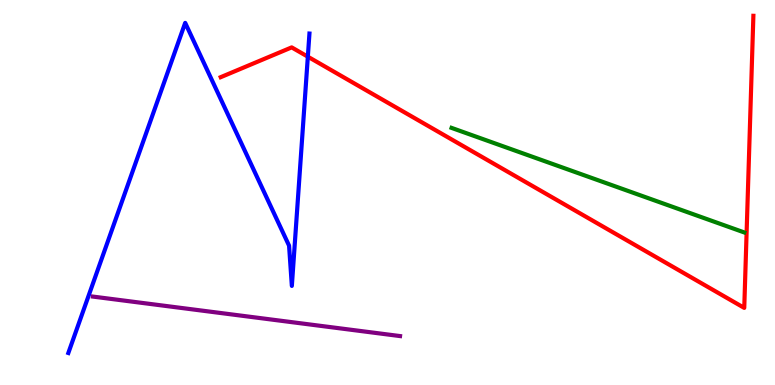[{'lines': ['blue', 'red'], 'intersections': [{'x': 3.97, 'y': 8.53}]}, {'lines': ['green', 'red'], 'intersections': []}, {'lines': ['purple', 'red'], 'intersections': []}, {'lines': ['blue', 'green'], 'intersections': []}, {'lines': ['blue', 'purple'], 'intersections': []}, {'lines': ['green', 'purple'], 'intersections': []}]